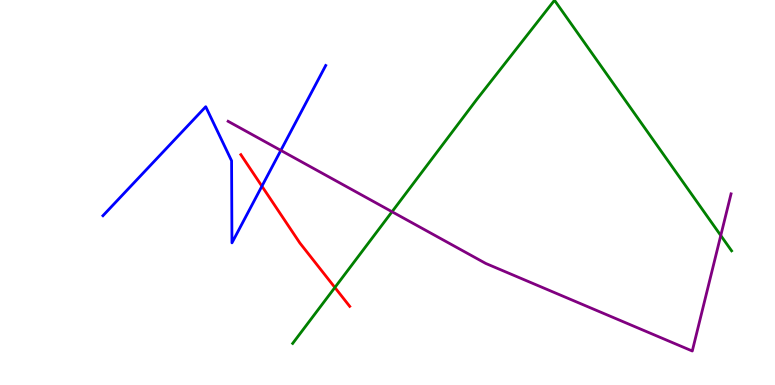[{'lines': ['blue', 'red'], 'intersections': [{'x': 3.38, 'y': 5.16}]}, {'lines': ['green', 'red'], 'intersections': [{'x': 4.32, 'y': 2.53}]}, {'lines': ['purple', 'red'], 'intersections': []}, {'lines': ['blue', 'green'], 'intersections': []}, {'lines': ['blue', 'purple'], 'intersections': [{'x': 3.62, 'y': 6.09}]}, {'lines': ['green', 'purple'], 'intersections': [{'x': 5.06, 'y': 4.5}, {'x': 9.3, 'y': 3.88}]}]